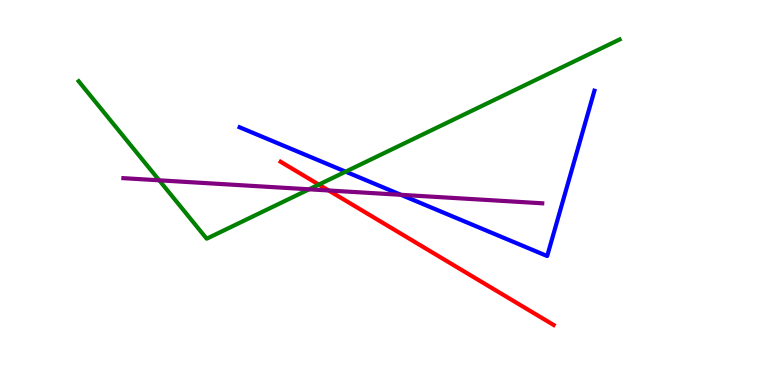[{'lines': ['blue', 'red'], 'intersections': []}, {'lines': ['green', 'red'], 'intersections': [{'x': 4.11, 'y': 5.21}]}, {'lines': ['purple', 'red'], 'intersections': [{'x': 4.24, 'y': 5.05}]}, {'lines': ['blue', 'green'], 'intersections': [{'x': 4.46, 'y': 5.54}]}, {'lines': ['blue', 'purple'], 'intersections': [{'x': 5.17, 'y': 4.94}]}, {'lines': ['green', 'purple'], 'intersections': [{'x': 2.05, 'y': 5.32}, {'x': 3.99, 'y': 5.08}]}]